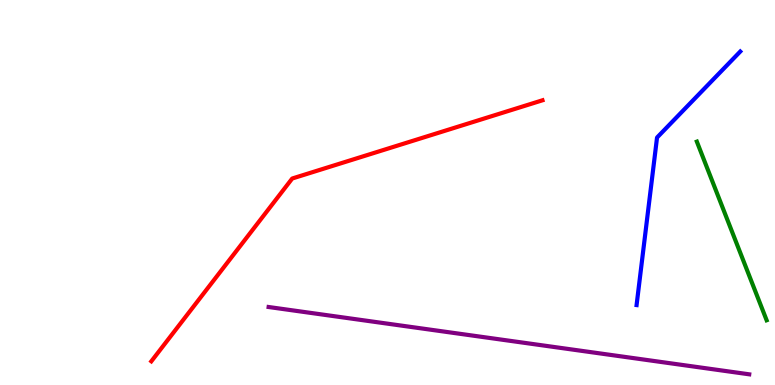[{'lines': ['blue', 'red'], 'intersections': []}, {'lines': ['green', 'red'], 'intersections': []}, {'lines': ['purple', 'red'], 'intersections': []}, {'lines': ['blue', 'green'], 'intersections': []}, {'lines': ['blue', 'purple'], 'intersections': []}, {'lines': ['green', 'purple'], 'intersections': []}]